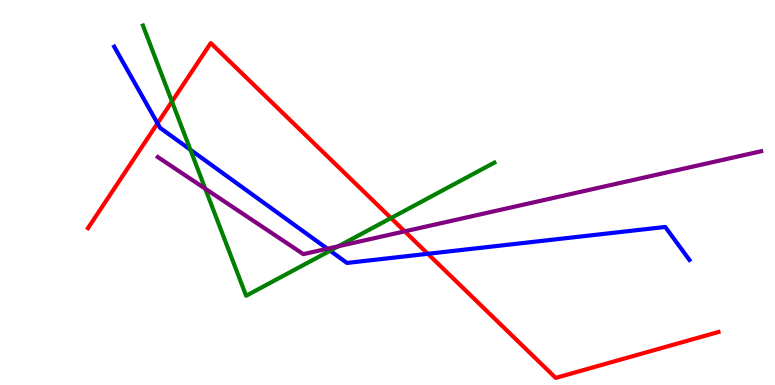[{'lines': ['blue', 'red'], 'intersections': [{'x': 2.03, 'y': 6.8}, {'x': 5.52, 'y': 3.41}]}, {'lines': ['green', 'red'], 'intersections': [{'x': 2.22, 'y': 7.36}, {'x': 5.05, 'y': 4.34}]}, {'lines': ['purple', 'red'], 'intersections': [{'x': 5.22, 'y': 3.99}]}, {'lines': ['blue', 'green'], 'intersections': [{'x': 2.46, 'y': 6.11}, {'x': 4.26, 'y': 3.49}]}, {'lines': ['blue', 'purple'], 'intersections': [{'x': 4.22, 'y': 3.54}]}, {'lines': ['green', 'purple'], 'intersections': [{'x': 2.65, 'y': 5.1}, {'x': 4.37, 'y': 3.6}]}]